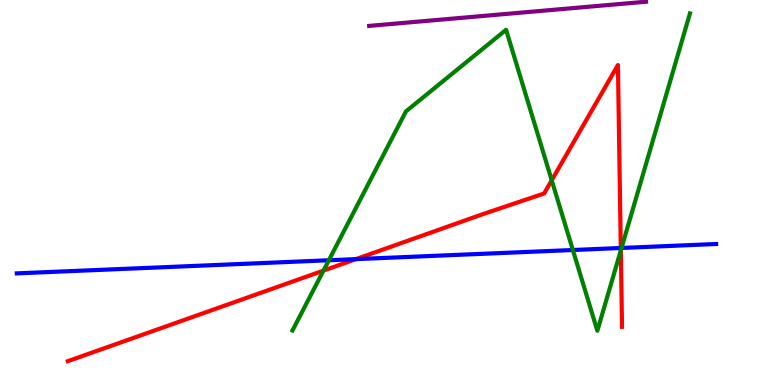[{'lines': ['blue', 'red'], 'intersections': [{'x': 4.59, 'y': 3.27}, {'x': 8.01, 'y': 3.56}]}, {'lines': ['green', 'red'], 'intersections': [{'x': 4.17, 'y': 2.97}, {'x': 7.12, 'y': 5.32}, {'x': 8.01, 'y': 3.5}]}, {'lines': ['purple', 'red'], 'intersections': []}, {'lines': ['blue', 'green'], 'intersections': [{'x': 4.24, 'y': 3.24}, {'x': 7.39, 'y': 3.51}, {'x': 8.02, 'y': 3.56}]}, {'lines': ['blue', 'purple'], 'intersections': []}, {'lines': ['green', 'purple'], 'intersections': []}]